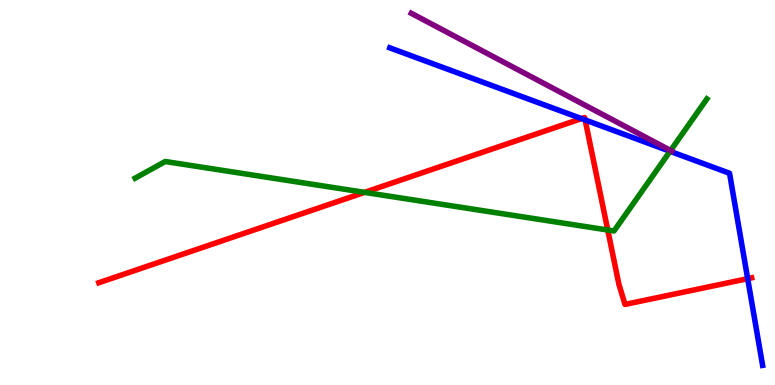[{'lines': ['blue', 'red'], 'intersections': [{'x': 7.5, 'y': 6.92}, {'x': 7.55, 'y': 6.88}, {'x': 9.65, 'y': 2.76}]}, {'lines': ['green', 'red'], 'intersections': [{'x': 4.7, 'y': 5.0}, {'x': 7.84, 'y': 4.03}]}, {'lines': ['purple', 'red'], 'intersections': []}, {'lines': ['blue', 'green'], 'intersections': [{'x': 8.65, 'y': 6.07}]}, {'lines': ['blue', 'purple'], 'intersections': []}, {'lines': ['green', 'purple'], 'intersections': [{'x': 8.65, 'y': 6.09}]}]